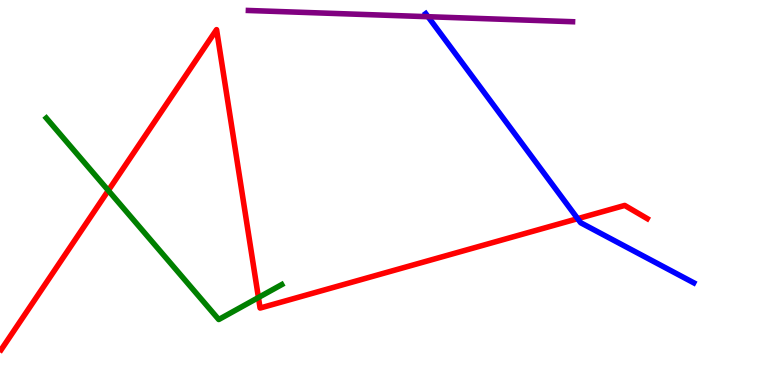[{'lines': ['blue', 'red'], 'intersections': [{'x': 7.45, 'y': 4.32}]}, {'lines': ['green', 'red'], 'intersections': [{'x': 1.4, 'y': 5.05}, {'x': 3.33, 'y': 2.27}]}, {'lines': ['purple', 'red'], 'intersections': []}, {'lines': ['blue', 'green'], 'intersections': []}, {'lines': ['blue', 'purple'], 'intersections': [{'x': 5.52, 'y': 9.57}]}, {'lines': ['green', 'purple'], 'intersections': []}]